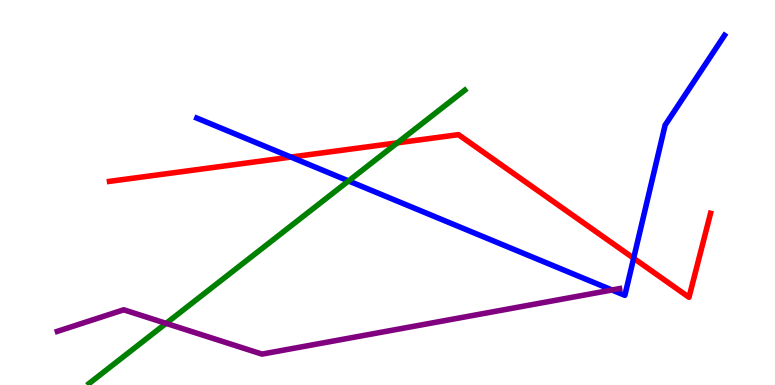[{'lines': ['blue', 'red'], 'intersections': [{'x': 3.75, 'y': 5.92}, {'x': 8.18, 'y': 3.29}]}, {'lines': ['green', 'red'], 'intersections': [{'x': 5.13, 'y': 6.29}]}, {'lines': ['purple', 'red'], 'intersections': []}, {'lines': ['blue', 'green'], 'intersections': [{'x': 4.5, 'y': 5.3}]}, {'lines': ['blue', 'purple'], 'intersections': [{'x': 7.9, 'y': 2.47}]}, {'lines': ['green', 'purple'], 'intersections': [{'x': 2.14, 'y': 1.6}]}]